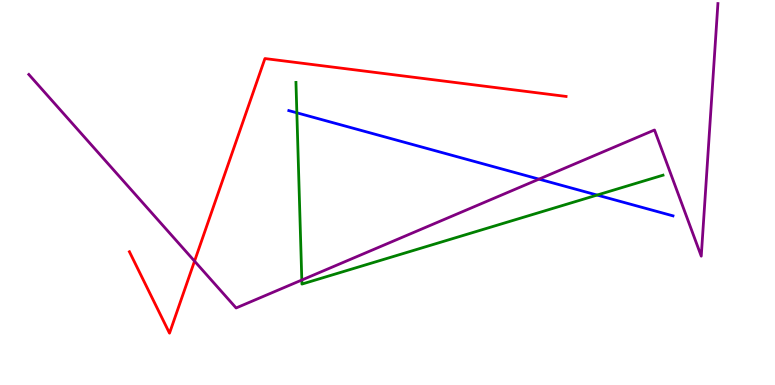[{'lines': ['blue', 'red'], 'intersections': []}, {'lines': ['green', 'red'], 'intersections': []}, {'lines': ['purple', 'red'], 'intersections': [{'x': 2.51, 'y': 3.22}]}, {'lines': ['blue', 'green'], 'intersections': [{'x': 3.83, 'y': 7.07}, {'x': 7.7, 'y': 4.93}]}, {'lines': ['blue', 'purple'], 'intersections': [{'x': 6.95, 'y': 5.35}]}, {'lines': ['green', 'purple'], 'intersections': [{'x': 3.89, 'y': 2.73}]}]